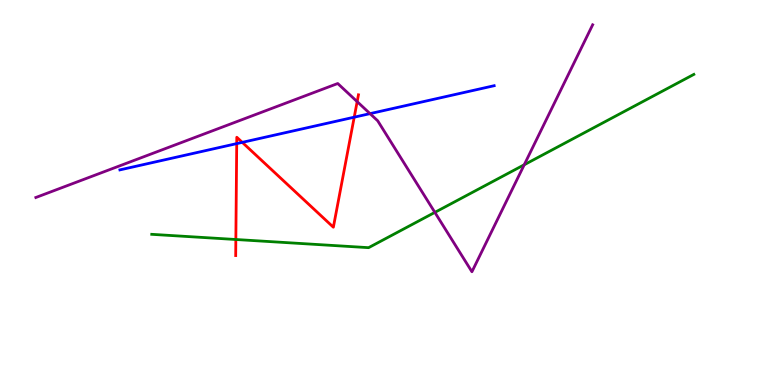[{'lines': ['blue', 'red'], 'intersections': [{'x': 3.05, 'y': 6.27}, {'x': 3.13, 'y': 6.3}, {'x': 4.57, 'y': 6.96}]}, {'lines': ['green', 'red'], 'intersections': [{'x': 3.04, 'y': 3.78}]}, {'lines': ['purple', 'red'], 'intersections': [{'x': 4.61, 'y': 7.36}]}, {'lines': ['blue', 'green'], 'intersections': []}, {'lines': ['blue', 'purple'], 'intersections': [{'x': 4.77, 'y': 7.05}]}, {'lines': ['green', 'purple'], 'intersections': [{'x': 5.61, 'y': 4.48}, {'x': 6.76, 'y': 5.72}]}]